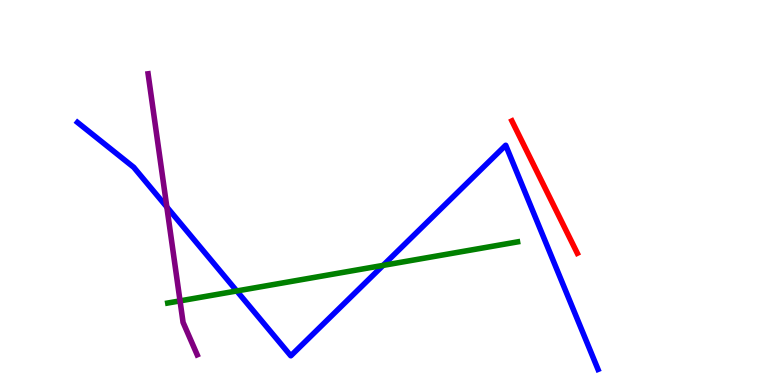[{'lines': ['blue', 'red'], 'intersections': []}, {'lines': ['green', 'red'], 'intersections': []}, {'lines': ['purple', 'red'], 'intersections': []}, {'lines': ['blue', 'green'], 'intersections': [{'x': 3.06, 'y': 2.44}, {'x': 4.94, 'y': 3.11}]}, {'lines': ['blue', 'purple'], 'intersections': [{'x': 2.15, 'y': 4.62}]}, {'lines': ['green', 'purple'], 'intersections': [{'x': 2.32, 'y': 2.18}]}]